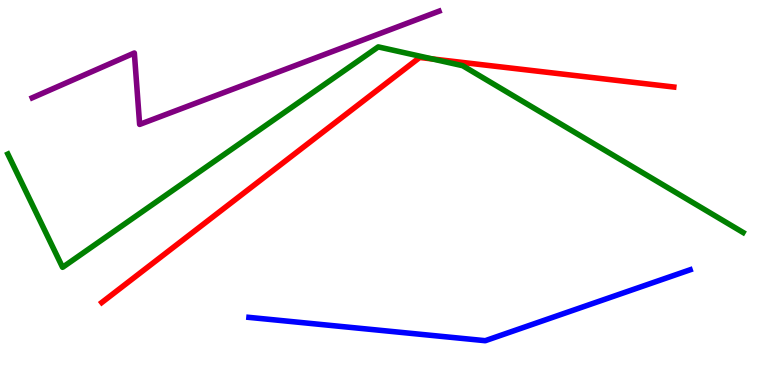[{'lines': ['blue', 'red'], 'intersections': []}, {'lines': ['green', 'red'], 'intersections': [{'x': 5.58, 'y': 8.47}]}, {'lines': ['purple', 'red'], 'intersections': []}, {'lines': ['blue', 'green'], 'intersections': []}, {'lines': ['blue', 'purple'], 'intersections': []}, {'lines': ['green', 'purple'], 'intersections': []}]